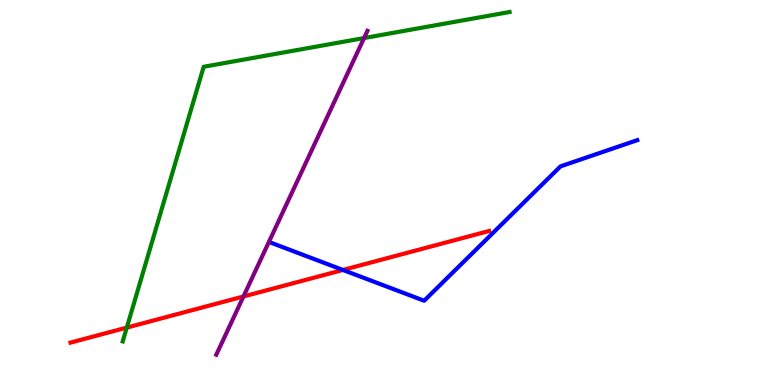[{'lines': ['blue', 'red'], 'intersections': [{'x': 4.42, 'y': 2.99}]}, {'lines': ['green', 'red'], 'intersections': [{'x': 1.64, 'y': 1.49}]}, {'lines': ['purple', 'red'], 'intersections': [{'x': 3.14, 'y': 2.3}]}, {'lines': ['blue', 'green'], 'intersections': []}, {'lines': ['blue', 'purple'], 'intersections': []}, {'lines': ['green', 'purple'], 'intersections': [{'x': 4.7, 'y': 9.01}]}]